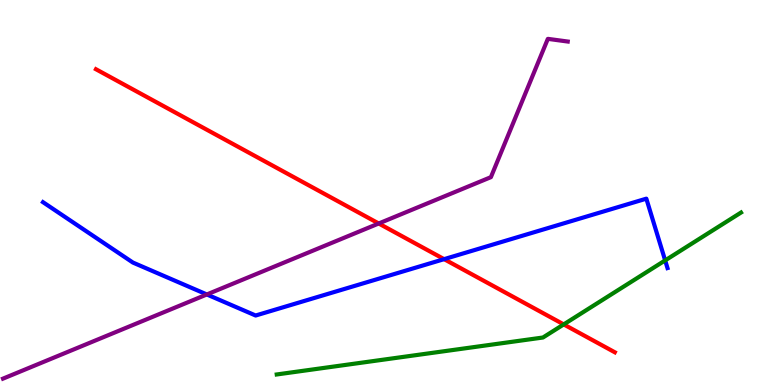[{'lines': ['blue', 'red'], 'intersections': [{'x': 5.73, 'y': 3.27}]}, {'lines': ['green', 'red'], 'intersections': [{'x': 7.27, 'y': 1.57}]}, {'lines': ['purple', 'red'], 'intersections': [{'x': 4.89, 'y': 4.2}]}, {'lines': ['blue', 'green'], 'intersections': [{'x': 8.58, 'y': 3.24}]}, {'lines': ['blue', 'purple'], 'intersections': [{'x': 2.67, 'y': 2.35}]}, {'lines': ['green', 'purple'], 'intersections': []}]